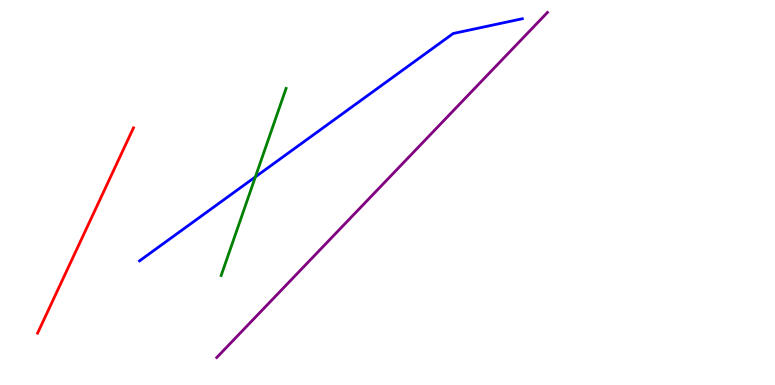[{'lines': ['blue', 'red'], 'intersections': []}, {'lines': ['green', 'red'], 'intersections': []}, {'lines': ['purple', 'red'], 'intersections': []}, {'lines': ['blue', 'green'], 'intersections': [{'x': 3.3, 'y': 5.41}]}, {'lines': ['blue', 'purple'], 'intersections': []}, {'lines': ['green', 'purple'], 'intersections': []}]